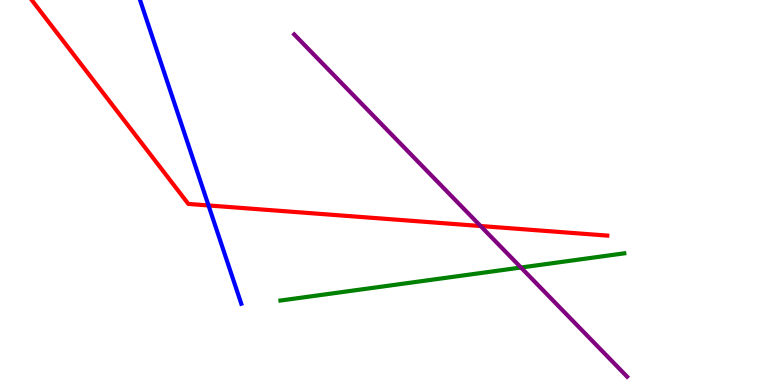[{'lines': ['blue', 'red'], 'intersections': [{'x': 2.69, 'y': 4.66}]}, {'lines': ['green', 'red'], 'intersections': []}, {'lines': ['purple', 'red'], 'intersections': [{'x': 6.2, 'y': 4.13}]}, {'lines': ['blue', 'green'], 'intersections': []}, {'lines': ['blue', 'purple'], 'intersections': []}, {'lines': ['green', 'purple'], 'intersections': [{'x': 6.72, 'y': 3.05}]}]